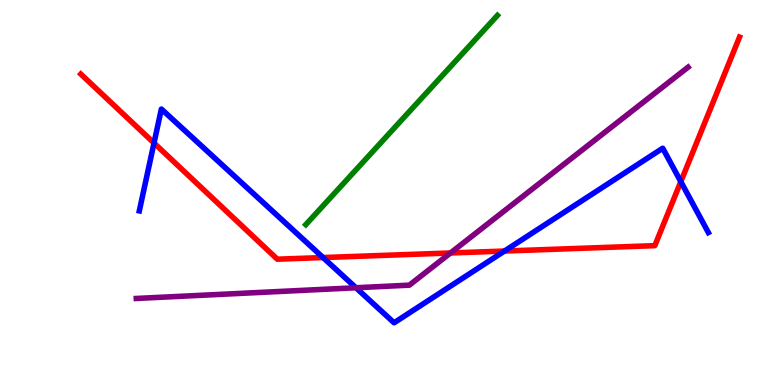[{'lines': ['blue', 'red'], 'intersections': [{'x': 1.99, 'y': 6.29}, {'x': 4.17, 'y': 3.31}, {'x': 6.51, 'y': 3.48}, {'x': 8.78, 'y': 5.28}]}, {'lines': ['green', 'red'], 'intersections': []}, {'lines': ['purple', 'red'], 'intersections': [{'x': 5.81, 'y': 3.43}]}, {'lines': ['blue', 'green'], 'intersections': []}, {'lines': ['blue', 'purple'], 'intersections': [{'x': 4.59, 'y': 2.53}]}, {'lines': ['green', 'purple'], 'intersections': []}]